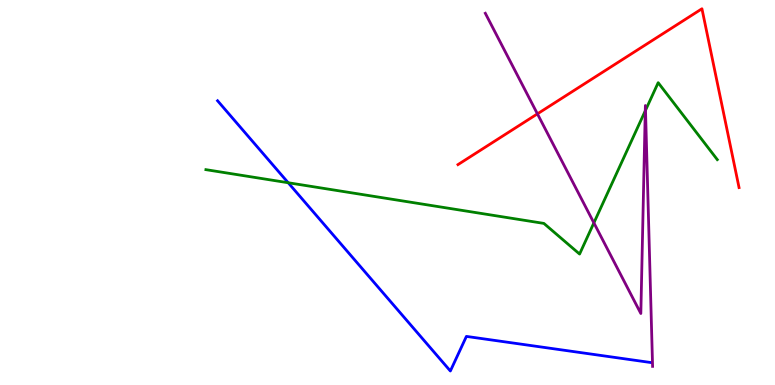[{'lines': ['blue', 'red'], 'intersections': []}, {'lines': ['green', 'red'], 'intersections': []}, {'lines': ['purple', 'red'], 'intersections': [{'x': 6.93, 'y': 7.04}]}, {'lines': ['blue', 'green'], 'intersections': [{'x': 3.72, 'y': 5.25}]}, {'lines': ['blue', 'purple'], 'intersections': []}, {'lines': ['green', 'purple'], 'intersections': [{'x': 7.66, 'y': 4.21}, {'x': 8.33, 'y': 7.12}, {'x': 8.33, 'y': 7.14}]}]